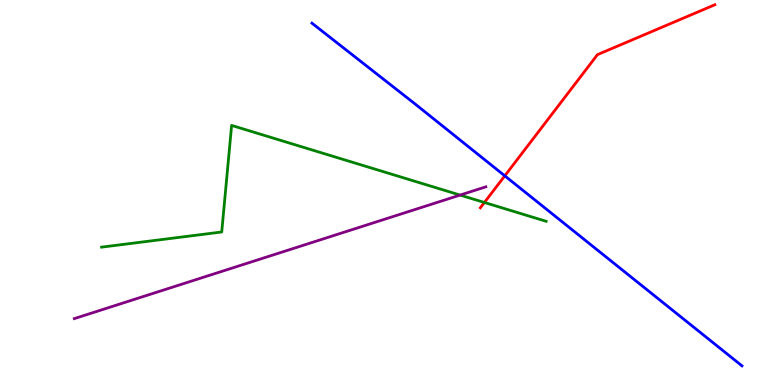[{'lines': ['blue', 'red'], 'intersections': [{'x': 6.51, 'y': 5.43}]}, {'lines': ['green', 'red'], 'intersections': [{'x': 6.25, 'y': 4.74}]}, {'lines': ['purple', 'red'], 'intersections': []}, {'lines': ['blue', 'green'], 'intersections': []}, {'lines': ['blue', 'purple'], 'intersections': []}, {'lines': ['green', 'purple'], 'intersections': [{'x': 5.94, 'y': 4.93}]}]